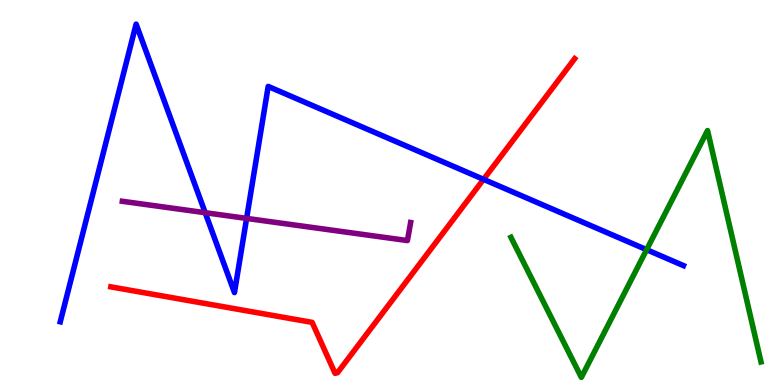[{'lines': ['blue', 'red'], 'intersections': [{'x': 6.24, 'y': 5.34}]}, {'lines': ['green', 'red'], 'intersections': []}, {'lines': ['purple', 'red'], 'intersections': []}, {'lines': ['blue', 'green'], 'intersections': [{'x': 8.34, 'y': 3.51}]}, {'lines': ['blue', 'purple'], 'intersections': [{'x': 2.65, 'y': 4.48}, {'x': 3.18, 'y': 4.33}]}, {'lines': ['green', 'purple'], 'intersections': []}]